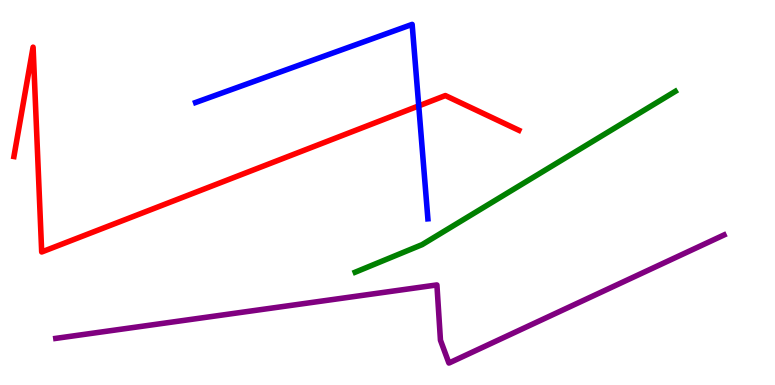[{'lines': ['blue', 'red'], 'intersections': [{'x': 5.4, 'y': 7.25}]}, {'lines': ['green', 'red'], 'intersections': []}, {'lines': ['purple', 'red'], 'intersections': []}, {'lines': ['blue', 'green'], 'intersections': []}, {'lines': ['blue', 'purple'], 'intersections': []}, {'lines': ['green', 'purple'], 'intersections': []}]